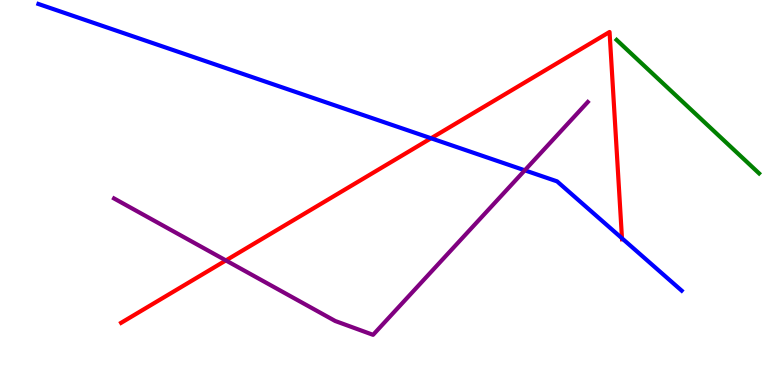[{'lines': ['blue', 'red'], 'intersections': [{'x': 5.56, 'y': 6.41}, {'x': 8.03, 'y': 3.81}]}, {'lines': ['green', 'red'], 'intersections': []}, {'lines': ['purple', 'red'], 'intersections': [{'x': 2.91, 'y': 3.24}]}, {'lines': ['blue', 'green'], 'intersections': []}, {'lines': ['blue', 'purple'], 'intersections': [{'x': 6.77, 'y': 5.58}]}, {'lines': ['green', 'purple'], 'intersections': []}]